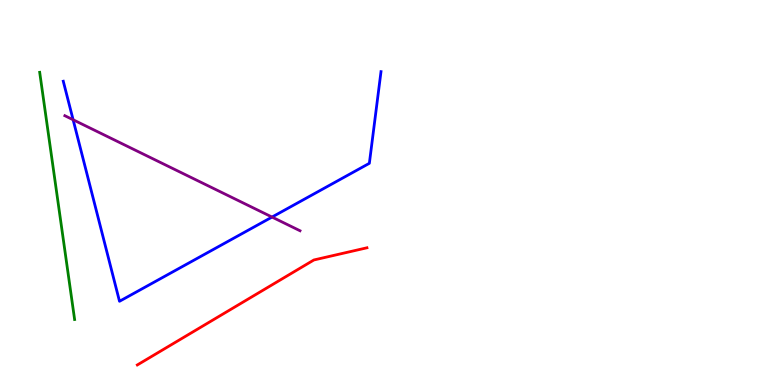[{'lines': ['blue', 'red'], 'intersections': []}, {'lines': ['green', 'red'], 'intersections': []}, {'lines': ['purple', 'red'], 'intersections': []}, {'lines': ['blue', 'green'], 'intersections': []}, {'lines': ['blue', 'purple'], 'intersections': [{'x': 0.943, 'y': 6.89}, {'x': 3.51, 'y': 4.36}]}, {'lines': ['green', 'purple'], 'intersections': []}]